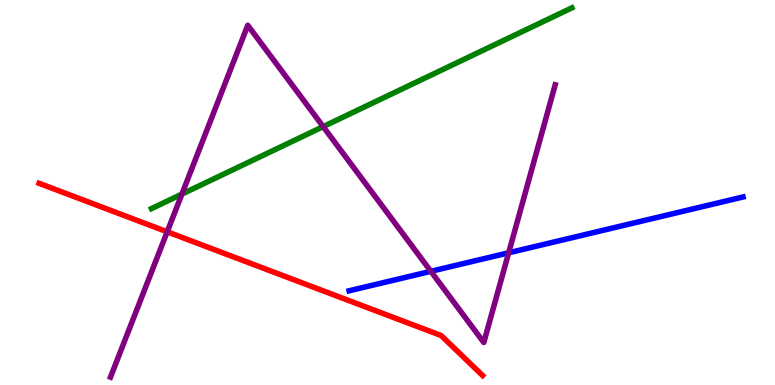[{'lines': ['blue', 'red'], 'intersections': []}, {'lines': ['green', 'red'], 'intersections': []}, {'lines': ['purple', 'red'], 'intersections': [{'x': 2.16, 'y': 3.98}]}, {'lines': ['blue', 'green'], 'intersections': []}, {'lines': ['blue', 'purple'], 'intersections': [{'x': 5.56, 'y': 2.95}, {'x': 6.56, 'y': 3.43}]}, {'lines': ['green', 'purple'], 'intersections': [{'x': 2.35, 'y': 4.96}, {'x': 4.17, 'y': 6.71}]}]